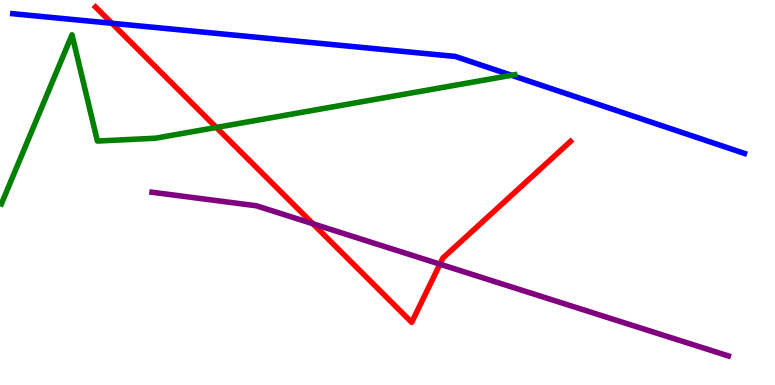[{'lines': ['blue', 'red'], 'intersections': [{'x': 1.44, 'y': 9.4}]}, {'lines': ['green', 'red'], 'intersections': [{'x': 2.79, 'y': 6.69}]}, {'lines': ['purple', 'red'], 'intersections': [{'x': 4.04, 'y': 4.19}, {'x': 5.68, 'y': 3.14}]}, {'lines': ['blue', 'green'], 'intersections': [{'x': 6.6, 'y': 8.04}]}, {'lines': ['blue', 'purple'], 'intersections': []}, {'lines': ['green', 'purple'], 'intersections': []}]